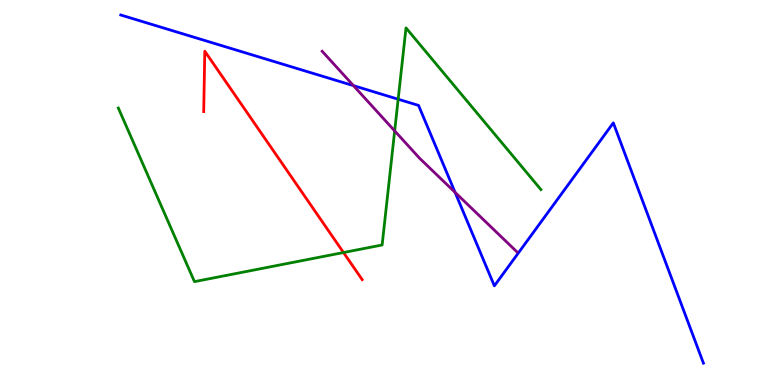[{'lines': ['blue', 'red'], 'intersections': []}, {'lines': ['green', 'red'], 'intersections': [{'x': 4.43, 'y': 3.44}]}, {'lines': ['purple', 'red'], 'intersections': []}, {'lines': ['blue', 'green'], 'intersections': [{'x': 5.14, 'y': 7.42}]}, {'lines': ['blue', 'purple'], 'intersections': [{'x': 4.56, 'y': 7.78}, {'x': 5.87, 'y': 5.0}]}, {'lines': ['green', 'purple'], 'intersections': [{'x': 5.09, 'y': 6.6}]}]